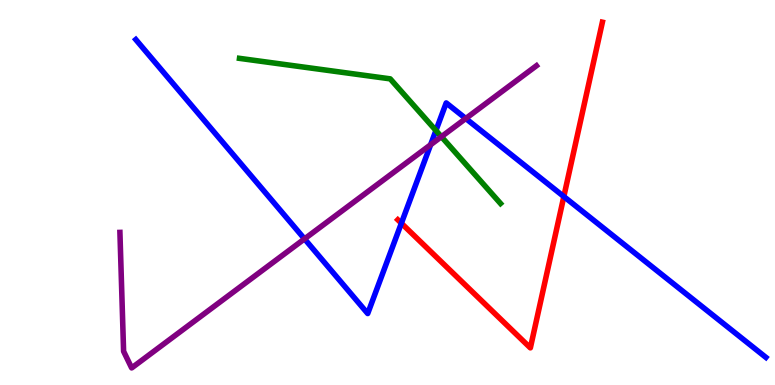[{'lines': ['blue', 'red'], 'intersections': [{'x': 5.18, 'y': 4.2}, {'x': 7.28, 'y': 4.89}]}, {'lines': ['green', 'red'], 'intersections': []}, {'lines': ['purple', 'red'], 'intersections': []}, {'lines': ['blue', 'green'], 'intersections': [{'x': 5.62, 'y': 6.61}]}, {'lines': ['blue', 'purple'], 'intersections': [{'x': 3.93, 'y': 3.79}, {'x': 5.56, 'y': 6.24}, {'x': 6.01, 'y': 6.92}]}, {'lines': ['green', 'purple'], 'intersections': [{'x': 5.7, 'y': 6.45}]}]